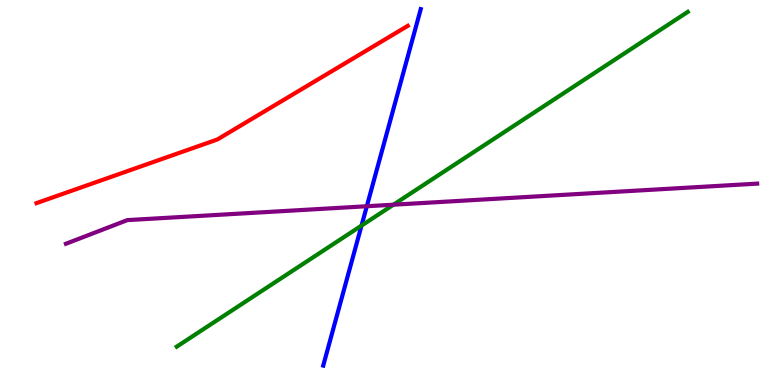[{'lines': ['blue', 'red'], 'intersections': []}, {'lines': ['green', 'red'], 'intersections': []}, {'lines': ['purple', 'red'], 'intersections': []}, {'lines': ['blue', 'green'], 'intersections': [{'x': 4.66, 'y': 4.14}]}, {'lines': ['blue', 'purple'], 'intersections': [{'x': 4.73, 'y': 4.64}]}, {'lines': ['green', 'purple'], 'intersections': [{'x': 5.08, 'y': 4.68}]}]